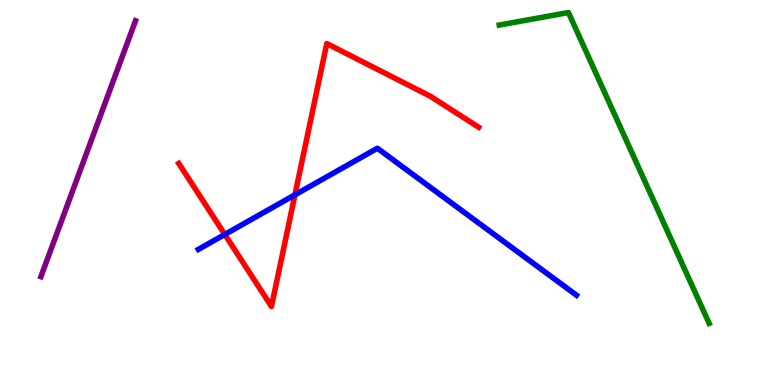[{'lines': ['blue', 'red'], 'intersections': [{'x': 2.9, 'y': 3.91}, {'x': 3.81, 'y': 4.94}]}, {'lines': ['green', 'red'], 'intersections': []}, {'lines': ['purple', 'red'], 'intersections': []}, {'lines': ['blue', 'green'], 'intersections': []}, {'lines': ['blue', 'purple'], 'intersections': []}, {'lines': ['green', 'purple'], 'intersections': []}]